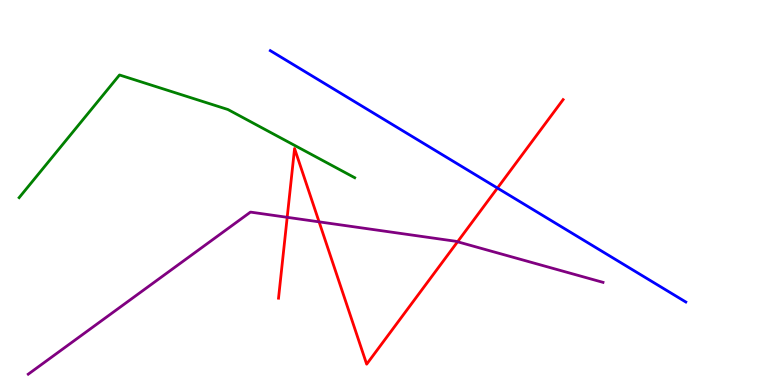[{'lines': ['blue', 'red'], 'intersections': [{'x': 6.42, 'y': 5.12}]}, {'lines': ['green', 'red'], 'intersections': []}, {'lines': ['purple', 'red'], 'intersections': [{'x': 3.71, 'y': 4.36}, {'x': 4.12, 'y': 4.24}, {'x': 5.9, 'y': 3.72}]}, {'lines': ['blue', 'green'], 'intersections': []}, {'lines': ['blue', 'purple'], 'intersections': []}, {'lines': ['green', 'purple'], 'intersections': []}]